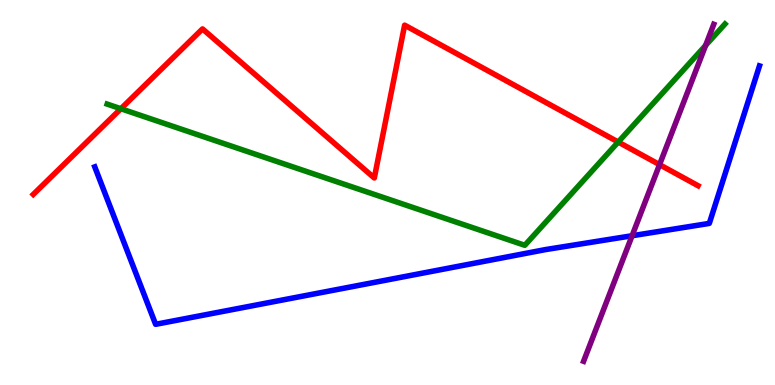[{'lines': ['blue', 'red'], 'intersections': []}, {'lines': ['green', 'red'], 'intersections': [{'x': 1.56, 'y': 7.18}, {'x': 7.98, 'y': 6.31}]}, {'lines': ['purple', 'red'], 'intersections': [{'x': 8.51, 'y': 5.72}]}, {'lines': ['blue', 'green'], 'intersections': []}, {'lines': ['blue', 'purple'], 'intersections': [{'x': 8.16, 'y': 3.88}]}, {'lines': ['green', 'purple'], 'intersections': [{'x': 9.1, 'y': 8.82}]}]